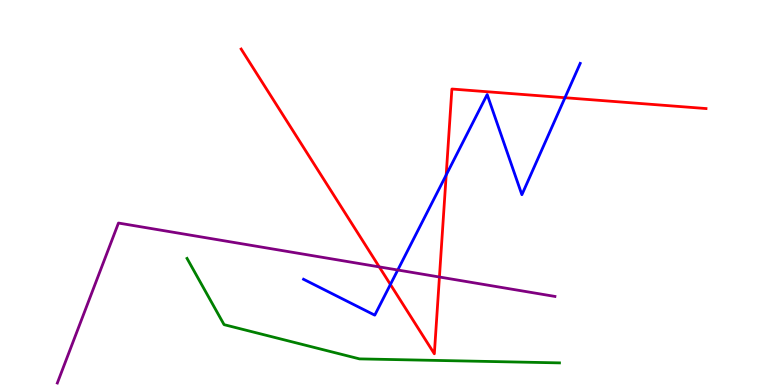[{'lines': ['blue', 'red'], 'intersections': [{'x': 5.04, 'y': 2.61}, {'x': 5.76, 'y': 5.45}, {'x': 7.29, 'y': 7.46}]}, {'lines': ['green', 'red'], 'intersections': []}, {'lines': ['purple', 'red'], 'intersections': [{'x': 4.89, 'y': 3.07}, {'x': 5.67, 'y': 2.8}]}, {'lines': ['blue', 'green'], 'intersections': []}, {'lines': ['blue', 'purple'], 'intersections': [{'x': 5.13, 'y': 2.99}]}, {'lines': ['green', 'purple'], 'intersections': []}]